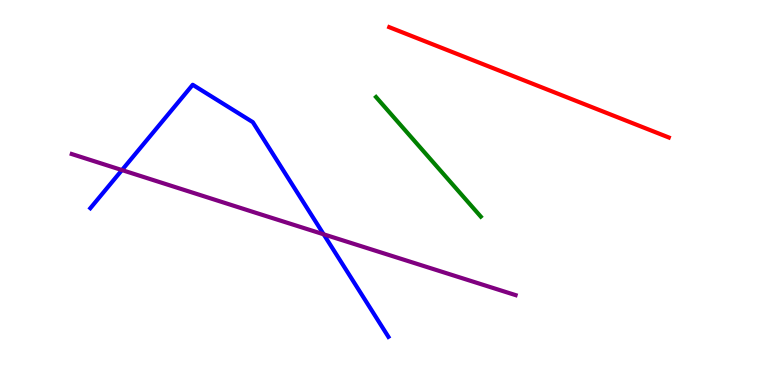[{'lines': ['blue', 'red'], 'intersections': []}, {'lines': ['green', 'red'], 'intersections': []}, {'lines': ['purple', 'red'], 'intersections': []}, {'lines': ['blue', 'green'], 'intersections': []}, {'lines': ['blue', 'purple'], 'intersections': [{'x': 1.57, 'y': 5.58}, {'x': 4.18, 'y': 3.91}]}, {'lines': ['green', 'purple'], 'intersections': []}]